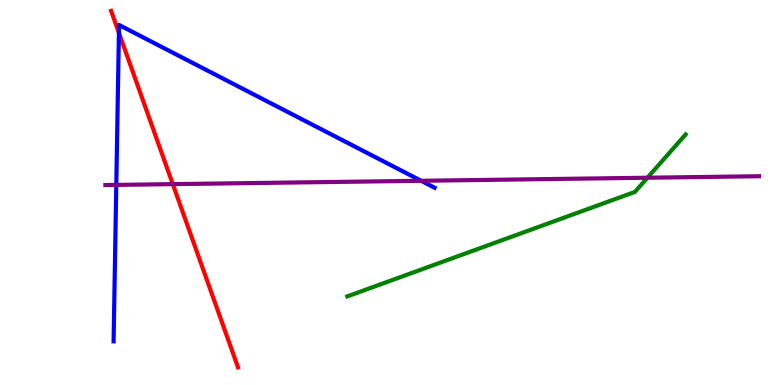[{'lines': ['blue', 'red'], 'intersections': [{'x': 1.53, 'y': 9.15}]}, {'lines': ['green', 'red'], 'intersections': []}, {'lines': ['purple', 'red'], 'intersections': [{'x': 2.23, 'y': 5.22}]}, {'lines': ['blue', 'green'], 'intersections': []}, {'lines': ['blue', 'purple'], 'intersections': [{'x': 1.5, 'y': 5.2}, {'x': 5.43, 'y': 5.3}]}, {'lines': ['green', 'purple'], 'intersections': [{'x': 8.35, 'y': 5.38}]}]